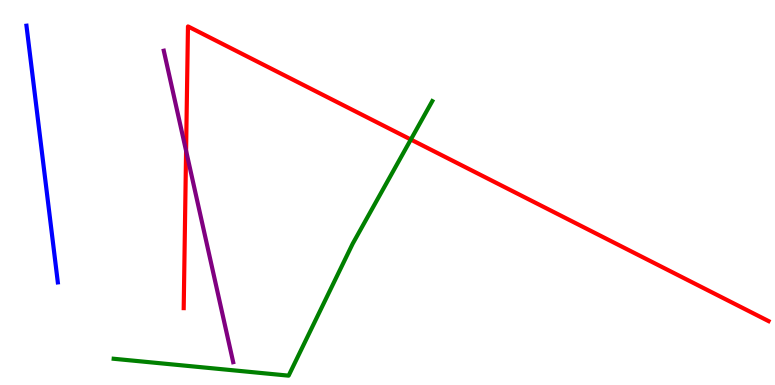[{'lines': ['blue', 'red'], 'intersections': []}, {'lines': ['green', 'red'], 'intersections': [{'x': 5.3, 'y': 6.38}]}, {'lines': ['purple', 'red'], 'intersections': [{'x': 2.4, 'y': 6.08}]}, {'lines': ['blue', 'green'], 'intersections': []}, {'lines': ['blue', 'purple'], 'intersections': []}, {'lines': ['green', 'purple'], 'intersections': []}]